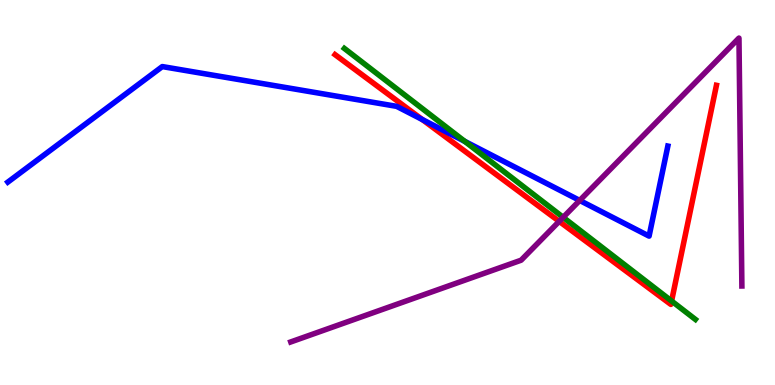[{'lines': ['blue', 'red'], 'intersections': [{'x': 5.45, 'y': 6.9}]}, {'lines': ['green', 'red'], 'intersections': [{'x': 8.67, 'y': 2.18}]}, {'lines': ['purple', 'red'], 'intersections': [{'x': 7.22, 'y': 4.25}]}, {'lines': ['blue', 'green'], 'intersections': [{'x': 6.0, 'y': 6.33}]}, {'lines': ['blue', 'purple'], 'intersections': [{'x': 7.48, 'y': 4.79}]}, {'lines': ['green', 'purple'], 'intersections': [{'x': 7.27, 'y': 4.36}]}]